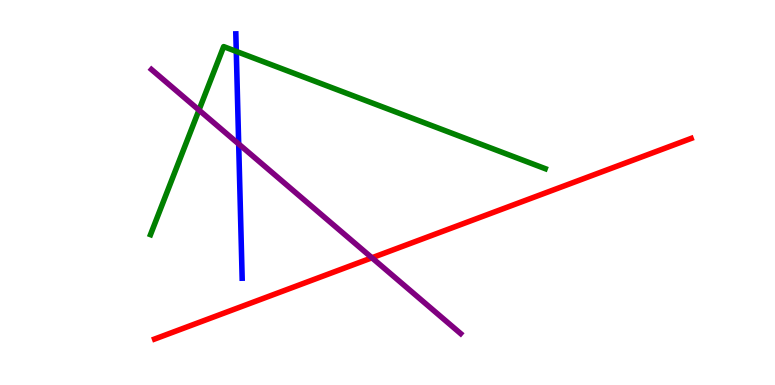[{'lines': ['blue', 'red'], 'intersections': []}, {'lines': ['green', 'red'], 'intersections': []}, {'lines': ['purple', 'red'], 'intersections': [{'x': 4.8, 'y': 3.3}]}, {'lines': ['blue', 'green'], 'intersections': [{'x': 3.05, 'y': 8.66}]}, {'lines': ['blue', 'purple'], 'intersections': [{'x': 3.08, 'y': 6.26}]}, {'lines': ['green', 'purple'], 'intersections': [{'x': 2.57, 'y': 7.14}]}]